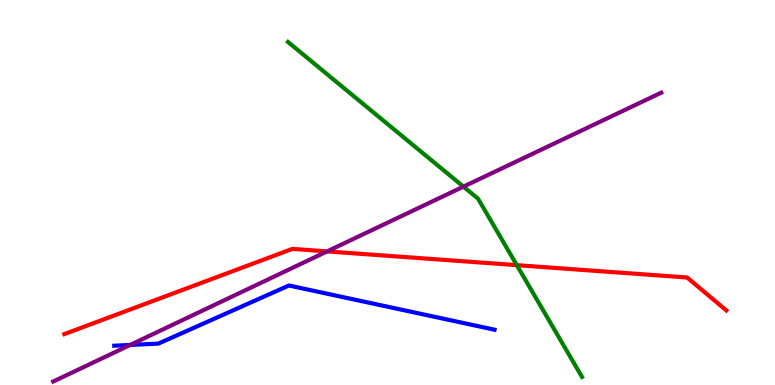[{'lines': ['blue', 'red'], 'intersections': []}, {'lines': ['green', 'red'], 'intersections': [{'x': 6.67, 'y': 3.11}]}, {'lines': ['purple', 'red'], 'intersections': [{'x': 4.22, 'y': 3.47}]}, {'lines': ['blue', 'green'], 'intersections': []}, {'lines': ['blue', 'purple'], 'intersections': [{'x': 1.68, 'y': 1.04}]}, {'lines': ['green', 'purple'], 'intersections': [{'x': 5.98, 'y': 5.15}]}]